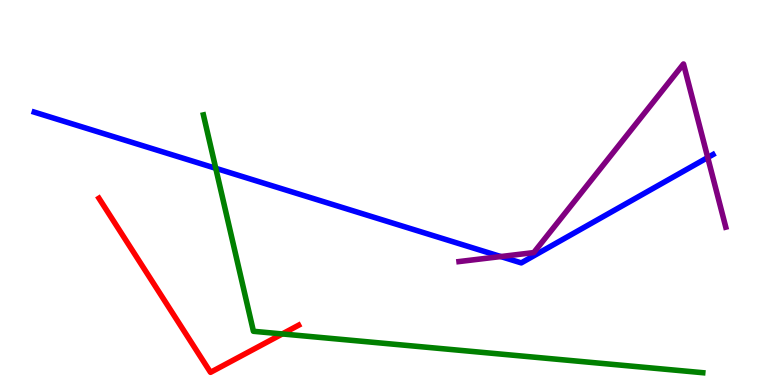[{'lines': ['blue', 'red'], 'intersections': []}, {'lines': ['green', 'red'], 'intersections': [{'x': 3.64, 'y': 1.33}]}, {'lines': ['purple', 'red'], 'intersections': []}, {'lines': ['blue', 'green'], 'intersections': [{'x': 2.78, 'y': 5.63}]}, {'lines': ['blue', 'purple'], 'intersections': [{'x': 6.46, 'y': 3.34}, {'x': 9.13, 'y': 5.91}]}, {'lines': ['green', 'purple'], 'intersections': []}]